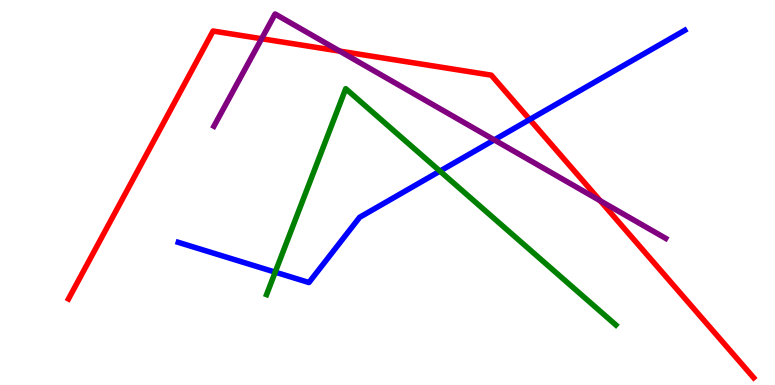[{'lines': ['blue', 'red'], 'intersections': [{'x': 6.84, 'y': 6.9}]}, {'lines': ['green', 'red'], 'intersections': []}, {'lines': ['purple', 'red'], 'intersections': [{'x': 3.38, 'y': 8.99}, {'x': 4.38, 'y': 8.67}, {'x': 7.74, 'y': 4.79}]}, {'lines': ['blue', 'green'], 'intersections': [{'x': 3.55, 'y': 2.93}, {'x': 5.68, 'y': 5.56}]}, {'lines': ['blue', 'purple'], 'intersections': [{'x': 6.38, 'y': 6.37}]}, {'lines': ['green', 'purple'], 'intersections': []}]